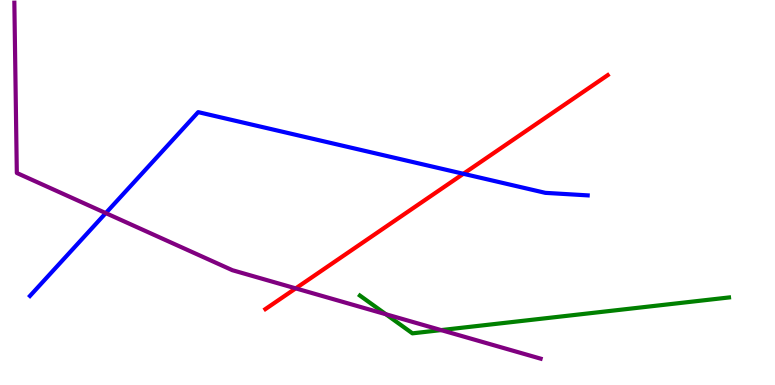[{'lines': ['blue', 'red'], 'intersections': [{'x': 5.98, 'y': 5.49}]}, {'lines': ['green', 'red'], 'intersections': []}, {'lines': ['purple', 'red'], 'intersections': [{'x': 3.82, 'y': 2.51}]}, {'lines': ['blue', 'green'], 'intersections': []}, {'lines': ['blue', 'purple'], 'intersections': [{'x': 1.36, 'y': 4.46}]}, {'lines': ['green', 'purple'], 'intersections': [{'x': 4.98, 'y': 1.84}, {'x': 5.69, 'y': 1.43}]}]